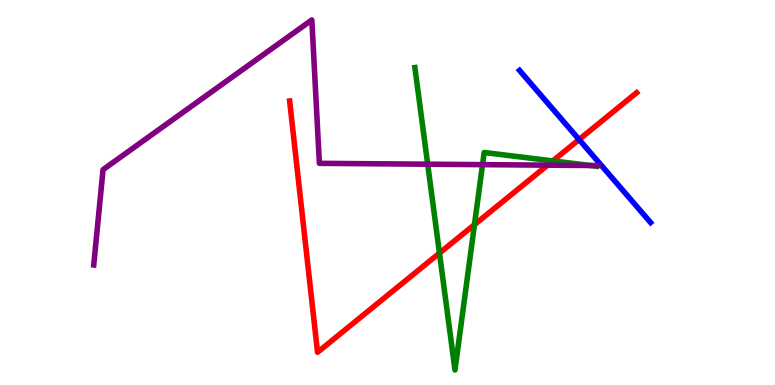[{'lines': ['blue', 'red'], 'intersections': [{'x': 7.47, 'y': 6.38}]}, {'lines': ['green', 'red'], 'intersections': [{'x': 5.67, 'y': 3.43}, {'x': 6.12, 'y': 4.17}, {'x': 7.13, 'y': 5.82}]}, {'lines': ['purple', 'red'], 'intersections': [{'x': 7.07, 'y': 5.71}]}, {'lines': ['blue', 'green'], 'intersections': []}, {'lines': ['blue', 'purple'], 'intersections': []}, {'lines': ['green', 'purple'], 'intersections': [{'x': 5.52, 'y': 5.74}, {'x': 6.23, 'y': 5.72}, {'x': 7.62, 'y': 5.7}]}]